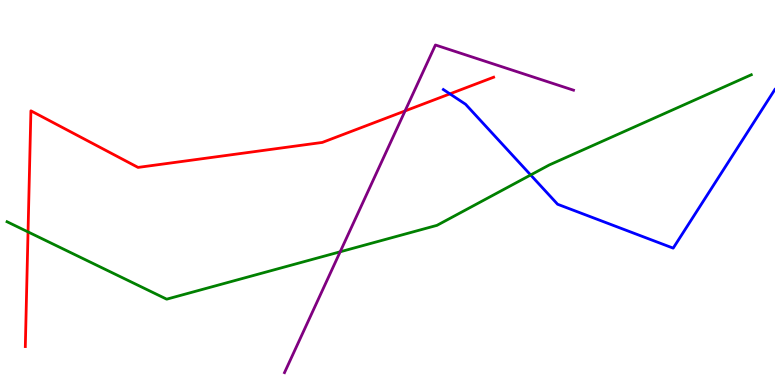[{'lines': ['blue', 'red'], 'intersections': [{'x': 5.81, 'y': 7.56}]}, {'lines': ['green', 'red'], 'intersections': [{'x': 0.362, 'y': 3.98}]}, {'lines': ['purple', 'red'], 'intersections': [{'x': 5.23, 'y': 7.12}]}, {'lines': ['blue', 'green'], 'intersections': [{'x': 6.85, 'y': 5.46}]}, {'lines': ['blue', 'purple'], 'intersections': []}, {'lines': ['green', 'purple'], 'intersections': [{'x': 4.39, 'y': 3.46}]}]